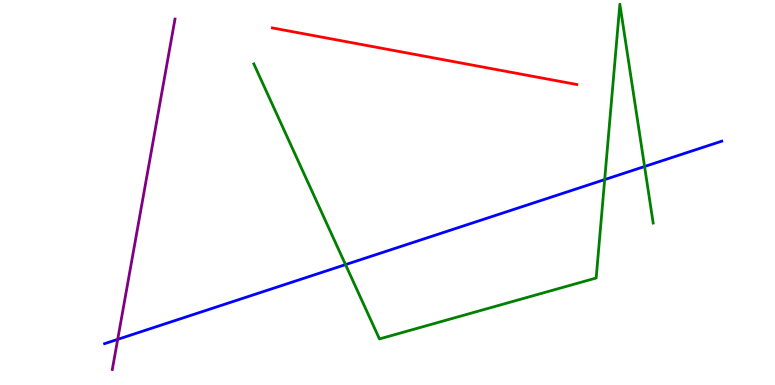[{'lines': ['blue', 'red'], 'intersections': []}, {'lines': ['green', 'red'], 'intersections': []}, {'lines': ['purple', 'red'], 'intersections': []}, {'lines': ['blue', 'green'], 'intersections': [{'x': 4.46, 'y': 3.13}, {'x': 7.8, 'y': 5.34}, {'x': 8.32, 'y': 5.68}]}, {'lines': ['blue', 'purple'], 'intersections': [{'x': 1.52, 'y': 1.19}]}, {'lines': ['green', 'purple'], 'intersections': []}]